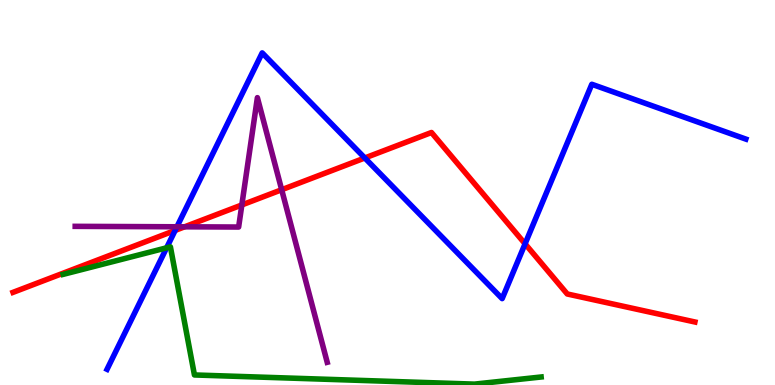[{'lines': ['blue', 'red'], 'intersections': [{'x': 2.26, 'y': 4.01}, {'x': 4.71, 'y': 5.9}, {'x': 6.78, 'y': 3.67}]}, {'lines': ['green', 'red'], 'intersections': []}, {'lines': ['purple', 'red'], 'intersections': [{'x': 2.38, 'y': 4.11}, {'x': 3.12, 'y': 4.68}, {'x': 3.63, 'y': 5.07}]}, {'lines': ['blue', 'green'], 'intersections': [{'x': 2.15, 'y': 3.56}]}, {'lines': ['blue', 'purple'], 'intersections': [{'x': 2.28, 'y': 4.11}]}, {'lines': ['green', 'purple'], 'intersections': []}]